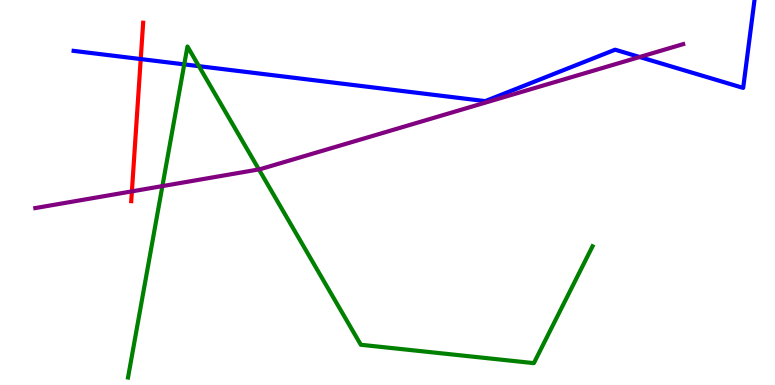[{'lines': ['blue', 'red'], 'intersections': [{'x': 1.82, 'y': 8.47}]}, {'lines': ['green', 'red'], 'intersections': []}, {'lines': ['purple', 'red'], 'intersections': [{'x': 1.7, 'y': 5.03}]}, {'lines': ['blue', 'green'], 'intersections': [{'x': 2.38, 'y': 8.33}, {'x': 2.57, 'y': 8.28}]}, {'lines': ['blue', 'purple'], 'intersections': [{'x': 8.25, 'y': 8.52}]}, {'lines': ['green', 'purple'], 'intersections': [{'x': 2.1, 'y': 5.17}, {'x': 3.34, 'y': 5.6}]}]